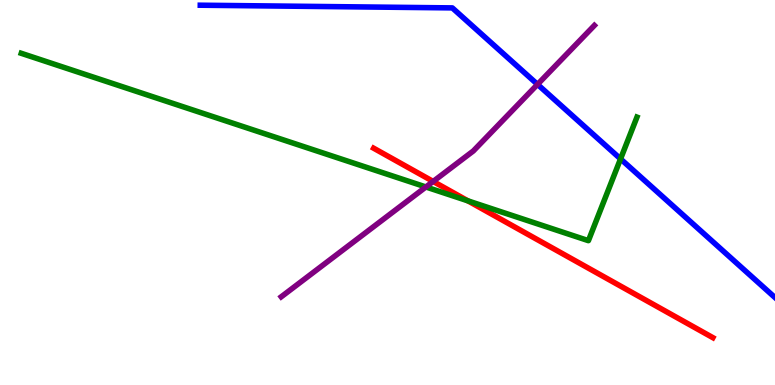[{'lines': ['blue', 'red'], 'intersections': []}, {'lines': ['green', 'red'], 'intersections': [{'x': 6.04, 'y': 4.78}]}, {'lines': ['purple', 'red'], 'intersections': [{'x': 5.59, 'y': 5.29}]}, {'lines': ['blue', 'green'], 'intersections': [{'x': 8.01, 'y': 5.87}]}, {'lines': ['blue', 'purple'], 'intersections': [{'x': 6.94, 'y': 7.81}]}, {'lines': ['green', 'purple'], 'intersections': [{'x': 5.5, 'y': 5.14}]}]